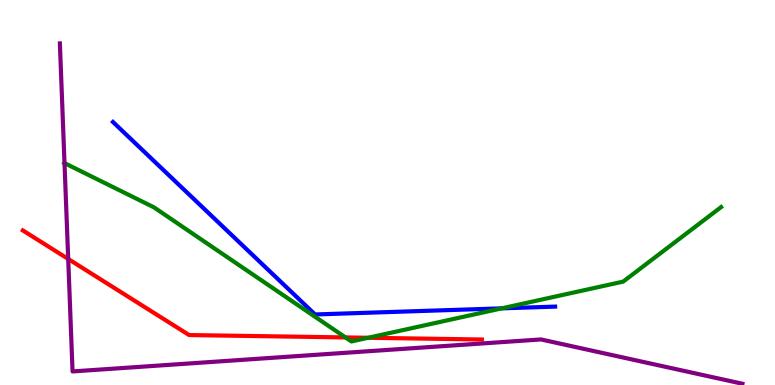[{'lines': ['blue', 'red'], 'intersections': []}, {'lines': ['green', 'red'], 'intersections': [{'x': 4.46, 'y': 1.24}, {'x': 4.75, 'y': 1.23}]}, {'lines': ['purple', 'red'], 'intersections': [{'x': 0.88, 'y': 3.27}]}, {'lines': ['blue', 'green'], 'intersections': [{'x': 6.47, 'y': 1.99}]}, {'lines': ['blue', 'purple'], 'intersections': []}, {'lines': ['green', 'purple'], 'intersections': [{'x': 0.832, 'y': 5.76}]}]